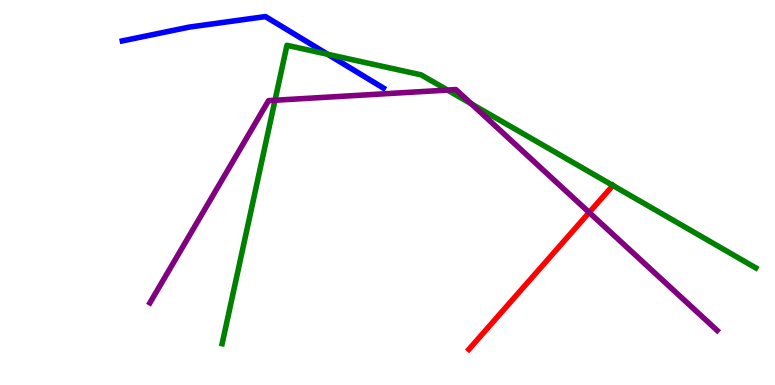[{'lines': ['blue', 'red'], 'intersections': []}, {'lines': ['green', 'red'], 'intersections': [{'x': 7.91, 'y': 5.18}]}, {'lines': ['purple', 'red'], 'intersections': [{'x': 7.6, 'y': 4.48}]}, {'lines': ['blue', 'green'], 'intersections': [{'x': 4.23, 'y': 8.59}]}, {'lines': ['blue', 'purple'], 'intersections': []}, {'lines': ['green', 'purple'], 'intersections': [{'x': 3.55, 'y': 7.4}, {'x': 5.77, 'y': 7.66}, {'x': 6.08, 'y': 7.3}]}]